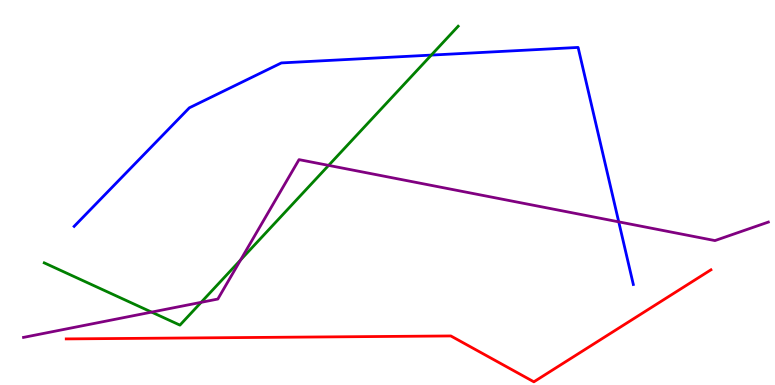[{'lines': ['blue', 'red'], 'intersections': []}, {'lines': ['green', 'red'], 'intersections': []}, {'lines': ['purple', 'red'], 'intersections': []}, {'lines': ['blue', 'green'], 'intersections': [{'x': 5.57, 'y': 8.57}]}, {'lines': ['blue', 'purple'], 'intersections': [{'x': 7.98, 'y': 4.24}]}, {'lines': ['green', 'purple'], 'intersections': [{'x': 1.96, 'y': 1.89}, {'x': 2.6, 'y': 2.15}, {'x': 3.1, 'y': 3.25}, {'x': 4.24, 'y': 5.7}]}]